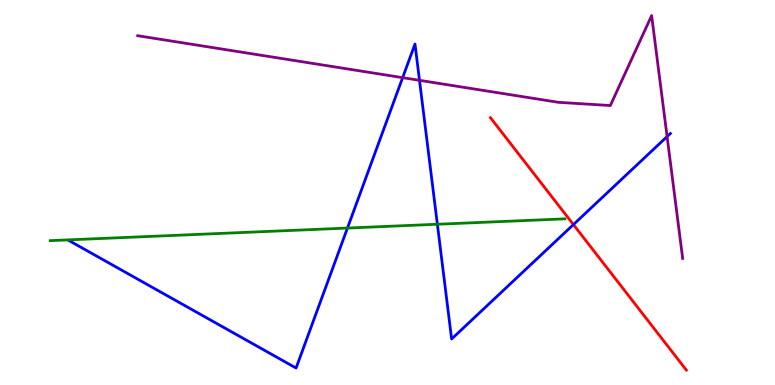[{'lines': ['blue', 'red'], 'intersections': [{'x': 7.4, 'y': 4.17}]}, {'lines': ['green', 'red'], 'intersections': []}, {'lines': ['purple', 'red'], 'intersections': []}, {'lines': ['blue', 'green'], 'intersections': [{'x': 4.48, 'y': 4.08}, {'x': 5.64, 'y': 4.18}]}, {'lines': ['blue', 'purple'], 'intersections': [{'x': 5.2, 'y': 7.98}, {'x': 5.41, 'y': 7.91}, {'x': 8.61, 'y': 6.45}]}, {'lines': ['green', 'purple'], 'intersections': []}]